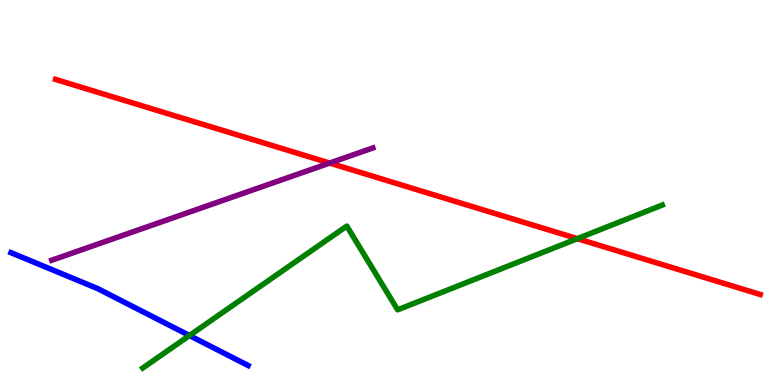[{'lines': ['blue', 'red'], 'intersections': []}, {'lines': ['green', 'red'], 'intersections': [{'x': 7.45, 'y': 3.8}]}, {'lines': ['purple', 'red'], 'intersections': [{'x': 4.25, 'y': 5.76}]}, {'lines': ['blue', 'green'], 'intersections': [{'x': 2.44, 'y': 1.29}]}, {'lines': ['blue', 'purple'], 'intersections': []}, {'lines': ['green', 'purple'], 'intersections': []}]